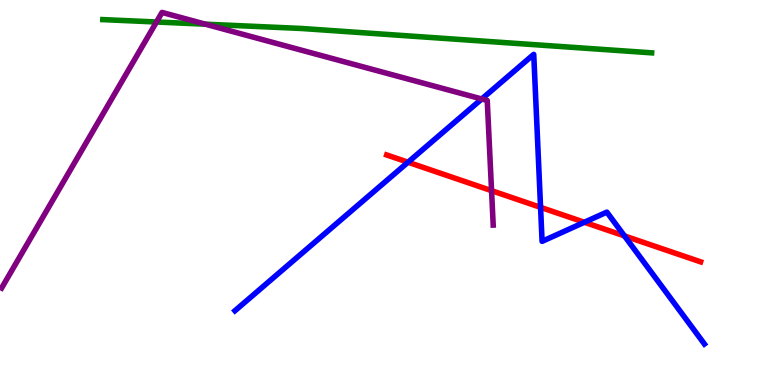[{'lines': ['blue', 'red'], 'intersections': [{'x': 5.26, 'y': 5.79}, {'x': 6.98, 'y': 4.61}, {'x': 7.54, 'y': 4.23}, {'x': 8.06, 'y': 3.87}]}, {'lines': ['green', 'red'], 'intersections': []}, {'lines': ['purple', 'red'], 'intersections': [{'x': 6.34, 'y': 5.05}]}, {'lines': ['blue', 'green'], 'intersections': []}, {'lines': ['blue', 'purple'], 'intersections': [{'x': 6.22, 'y': 7.43}]}, {'lines': ['green', 'purple'], 'intersections': [{'x': 2.02, 'y': 9.43}, {'x': 2.65, 'y': 9.37}]}]